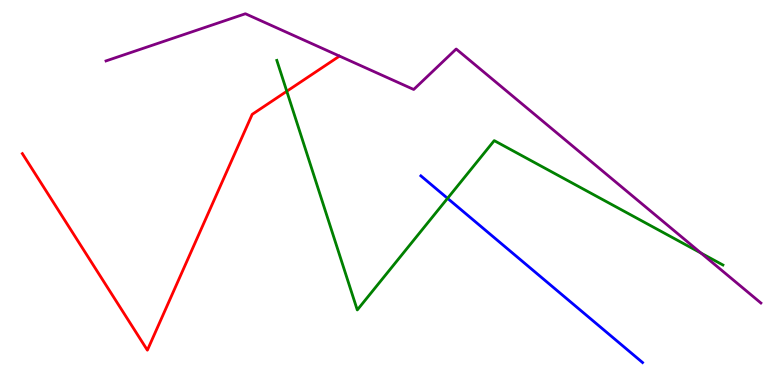[{'lines': ['blue', 'red'], 'intersections': []}, {'lines': ['green', 'red'], 'intersections': [{'x': 3.7, 'y': 7.63}]}, {'lines': ['purple', 'red'], 'intersections': []}, {'lines': ['blue', 'green'], 'intersections': [{'x': 5.77, 'y': 4.85}]}, {'lines': ['blue', 'purple'], 'intersections': []}, {'lines': ['green', 'purple'], 'intersections': [{'x': 9.04, 'y': 3.43}]}]